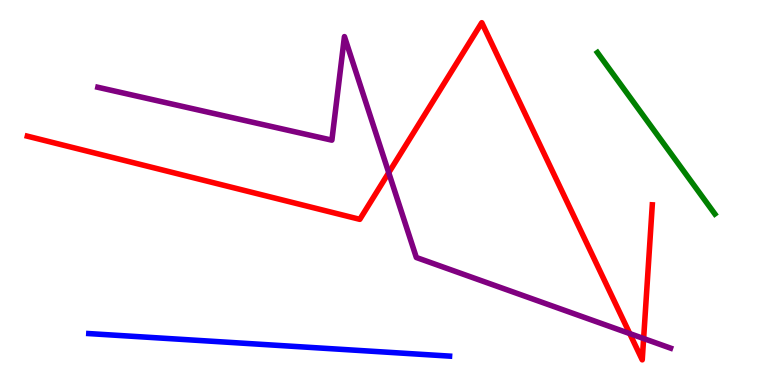[{'lines': ['blue', 'red'], 'intersections': []}, {'lines': ['green', 'red'], 'intersections': []}, {'lines': ['purple', 'red'], 'intersections': [{'x': 5.02, 'y': 5.51}, {'x': 8.13, 'y': 1.34}, {'x': 8.3, 'y': 1.21}]}, {'lines': ['blue', 'green'], 'intersections': []}, {'lines': ['blue', 'purple'], 'intersections': []}, {'lines': ['green', 'purple'], 'intersections': []}]